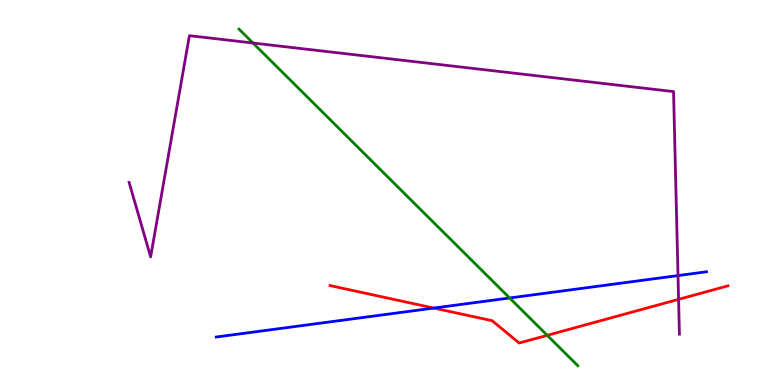[{'lines': ['blue', 'red'], 'intersections': [{'x': 5.6, 'y': 2.0}]}, {'lines': ['green', 'red'], 'intersections': [{'x': 7.06, 'y': 1.29}]}, {'lines': ['purple', 'red'], 'intersections': [{'x': 8.76, 'y': 2.22}]}, {'lines': ['blue', 'green'], 'intersections': [{'x': 6.58, 'y': 2.26}]}, {'lines': ['blue', 'purple'], 'intersections': [{'x': 8.75, 'y': 2.84}]}, {'lines': ['green', 'purple'], 'intersections': [{'x': 3.26, 'y': 8.88}]}]